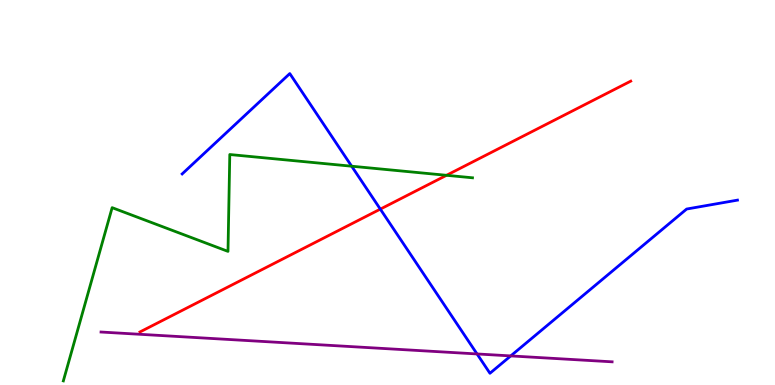[{'lines': ['blue', 'red'], 'intersections': [{'x': 4.91, 'y': 4.57}]}, {'lines': ['green', 'red'], 'intersections': [{'x': 5.76, 'y': 5.45}]}, {'lines': ['purple', 'red'], 'intersections': []}, {'lines': ['blue', 'green'], 'intersections': [{'x': 4.54, 'y': 5.68}]}, {'lines': ['blue', 'purple'], 'intersections': [{'x': 6.16, 'y': 0.807}, {'x': 6.59, 'y': 0.756}]}, {'lines': ['green', 'purple'], 'intersections': []}]